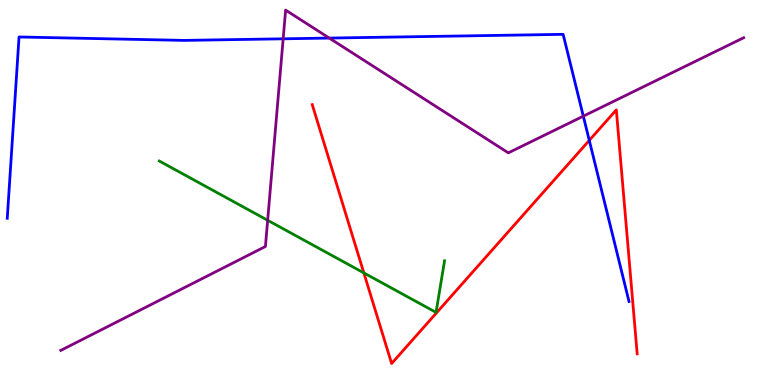[{'lines': ['blue', 'red'], 'intersections': [{'x': 7.6, 'y': 6.35}]}, {'lines': ['green', 'red'], 'intersections': [{'x': 4.69, 'y': 2.91}]}, {'lines': ['purple', 'red'], 'intersections': []}, {'lines': ['blue', 'green'], 'intersections': []}, {'lines': ['blue', 'purple'], 'intersections': [{'x': 3.65, 'y': 8.99}, {'x': 4.25, 'y': 9.01}, {'x': 7.53, 'y': 6.98}]}, {'lines': ['green', 'purple'], 'intersections': [{'x': 3.45, 'y': 4.28}]}]